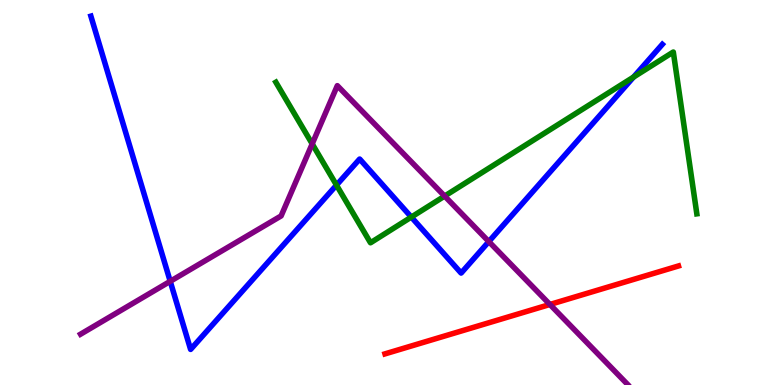[{'lines': ['blue', 'red'], 'intersections': []}, {'lines': ['green', 'red'], 'intersections': []}, {'lines': ['purple', 'red'], 'intersections': [{'x': 7.1, 'y': 2.09}]}, {'lines': ['blue', 'green'], 'intersections': [{'x': 4.34, 'y': 5.19}, {'x': 5.31, 'y': 4.36}, {'x': 8.17, 'y': 8.0}]}, {'lines': ['blue', 'purple'], 'intersections': [{'x': 2.2, 'y': 2.69}, {'x': 6.31, 'y': 3.72}]}, {'lines': ['green', 'purple'], 'intersections': [{'x': 4.03, 'y': 6.26}, {'x': 5.74, 'y': 4.91}]}]